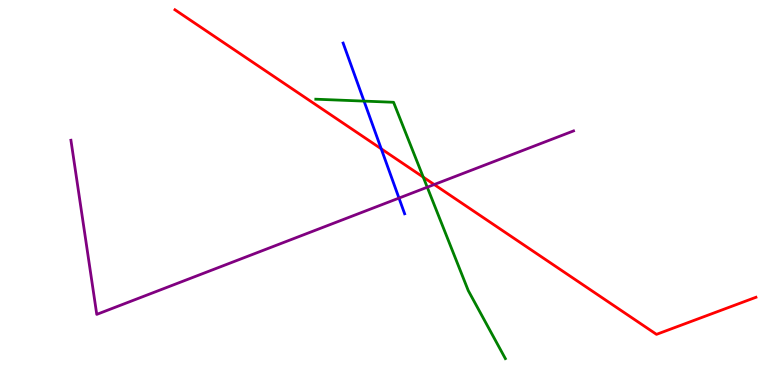[{'lines': ['blue', 'red'], 'intersections': [{'x': 4.92, 'y': 6.13}]}, {'lines': ['green', 'red'], 'intersections': [{'x': 5.46, 'y': 5.4}]}, {'lines': ['purple', 'red'], 'intersections': [{'x': 5.6, 'y': 5.21}]}, {'lines': ['blue', 'green'], 'intersections': [{'x': 4.7, 'y': 7.37}]}, {'lines': ['blue', 'purple'], 'intersections': [{'x': 5.15, 'y': 4.85}]}, {'lines': ['green', 'purple'], 'intersections': [{'x': 5.51, 'y': 5.14}]}]